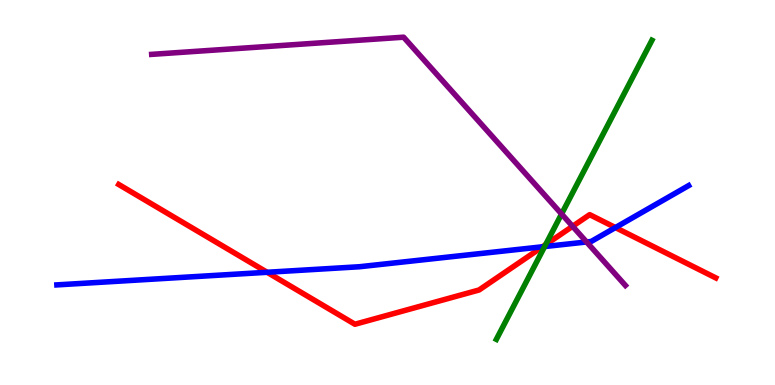[{'lines': ['blue', 'red'], 'intersections': [{'x': 3.45, 'y': 2.93}, {'x': 7.0, 'y': 3.59}, {'x': 7.94, 'y': 4.09}]}, {'lines': ['green', 'red'], 'intersections': [{'x': 7.04, 'y': 3.64}]}, {'lines': ['purple', 'red'], 'intersections': [{'x': 7.39, 'y': 4.12}]}, {'lines': ['blue', 'green'], 'intersections': [{'x': 7.03, 'y': 3.6}]}, {'lines': ['blue', 'purple'], 'intersections': [{'x': 7.57, 'y': 3.72}]}, {'lines': ['green', 'purple'], 'intersections': [{'x': 7.25, 'y': 4.44}]}]